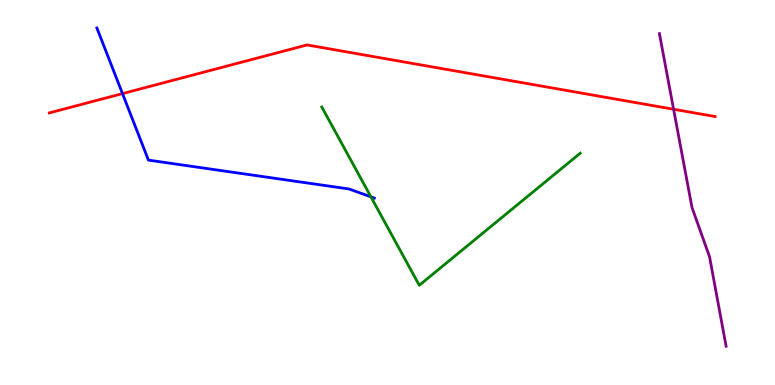[{'lines': ['blue', 'red'], 'intersections': [{'x': 1.58, 'y': 7.57}]}, {'lines': ['green', 'red'], 'intersections': []}, {'lines': ['purple', 'red'], 'intersections': [{'x': 8.69, 'y': 7.16}]}, {'lines': ['blue', 'green'], 'intersections': [{'x': 4.79, 'y': 4.89}]}, {'lines': ['blue', 'purple'], 'intersections': []}, {'lines': ['green', 'purple'], 'intersections': []}]